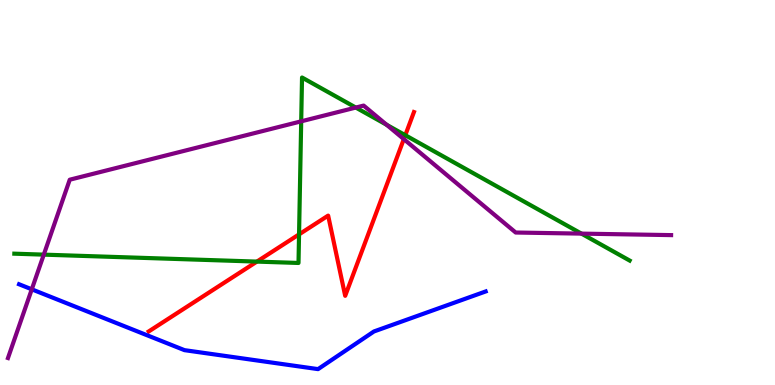[{'lines': ['blue', 'red'], 'intersections': []}, {'lines': ['green', 'red'], 'intersections': [{'x': 3.31, 'y': 3.21}, {'x': 3.86, 'y': 3.91}, {'x': 5.23, 'y': 6.49}]}, {'lines': ['purple', 'red'], 'intersections': [{'x': 5.21, 'y': 6.39}]}, {'lines': ['blue', 'green'], 'intersections': []}, {'lines': ['blue', 'purple'], 'intersections': [{'x': 0.41, 'y': 2.49}]}, {'lines': ['green', 'purple'], 'intersections': [{'x': 0.565, 'y': 3.39}, {'x': 3.89, 'y': 6.85}, {'x': 4.59, 'y': 7.21}, {'x': 4.99, 'y': 6.76}, {'x': 7.5, 'y': 3.93}]}]